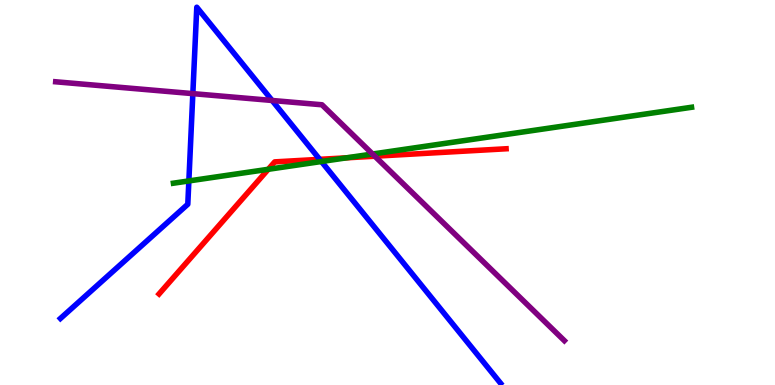[{'lines': ['blue', 'red'], 'intersections': [{'x': 4.12, 'y': 5.86}]}, {'lines': ['green', 'red'], 'intersections': [{'x': 3.46, 'y': 5.6}, {'x': 4.47, 'y': 5.9}]}, {'lines': ['purple', 'red'], 'intersections': [{'x': 4.84, 'y': 5.94}]}, {'lines': ['blue', 'green'], 'intersections': [{'x': 2.44, 'y': 5.3}, {'x': 4.15, 'y': 5.81}]}, {'lines': ['blue', 'purple'], 'intersections': [{'x': 2.49, 'y': 7.57}, {'x': 3.51, 'y': 7.39}]}, {'lines': ['green', 'purple'], 'intersections': [{'x': 4.81, 'y': 6.0}]}]